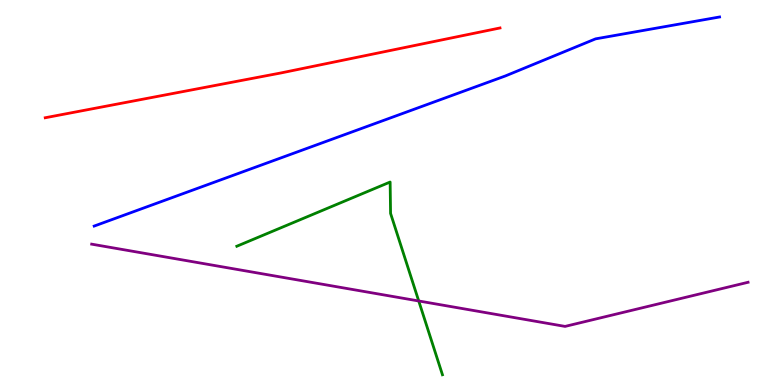[{'lines': ['blue', 'red'], 'intersections': []}, {'lines': ['green', 'red'], 'intersections': []}, {'lines': ['purple', 'red'], 'intersections': []}, {'lines': ['blue', 'green'], 'intersections': []}, {'lines': ['blue', 'purple'], 'intersections': []}, {'lines': ['green', 'purple'], 'intersections': [{'x': 5.4, 'y': 2.18}]}]